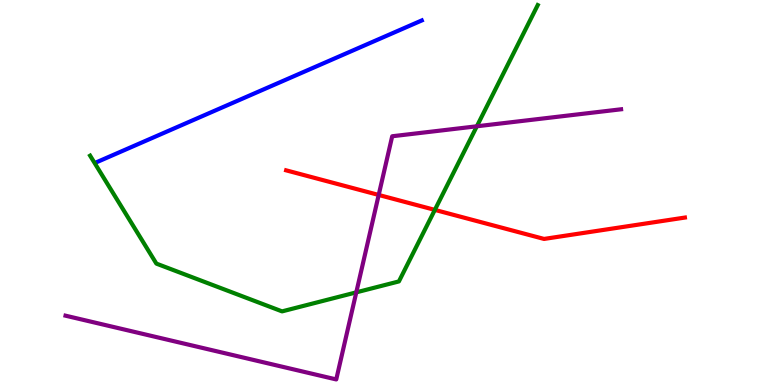[{'lines': ['blue', 'red'], 'intersections': []}, {'lines': ['green', 'red'], 'intersections': [{'x': 5.61, 'y': 4.55}]}, {'lines': ['purple', 'red'], 'intersections': [{'x': 4.89, 'y': 4.94}]}, {'lines': ['blue', 'green'], 'intersections': []}, {'lines': ['blue', 'purple'], 'intersections': []}, {'lines': ['green', 'purple'], 'intersections': [{'x': 4.6, 'y': 2.41}, {'x': 6.15, 'y': 6.72}]}]